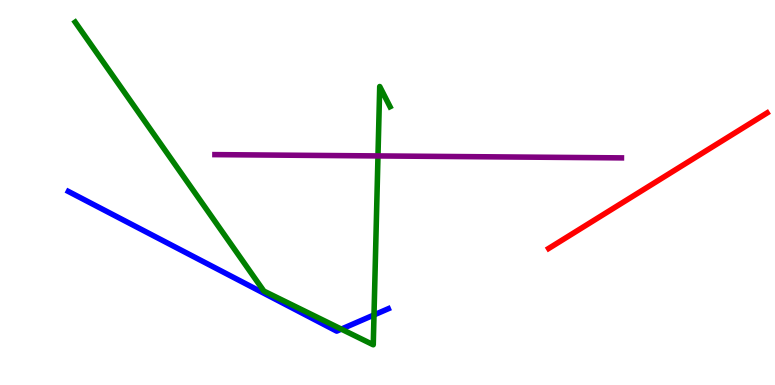[{'lines': ['blue', 'red'], 'intersections': []}, {'lines': ['green', 'red'], 'intersections': []}, {'lines': ['purple', 'red'], 'intersections': []}, {'lines': ['blue', 'green'], 'intersections': [{'x': 4.4, 'y': 1.45}, {'x': 4.83, 'y': 1.82}]}, {'lines': ['blue', 'purple'], 'intersections': []}, {'lines': ['green', 'purple'], 'intersections': [{'x': 4.88, 'y': 5.95}]}]